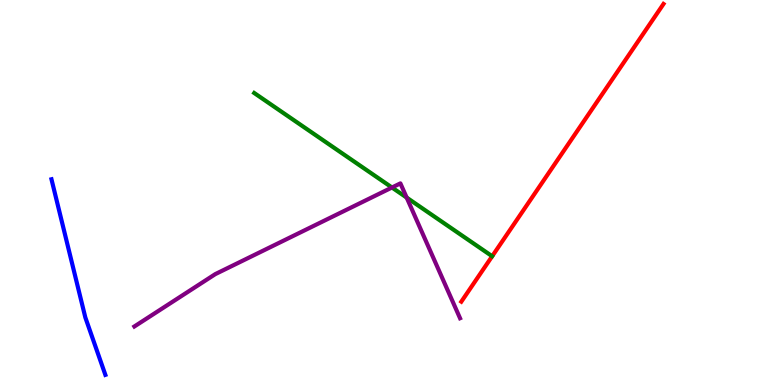[{'lines': ['blue', 'red'], 'intersections': []}, {'lines': ['green', 'red'], 'intersections': []}, {'lines': ['purple', 'red'], 'intersections': []}, {'lines': ['blue', 'green'], 'intersections': []}, {'lines': ['blue', 'purple'], 'intersections': []}, {'lines': ['green', 'purple'], 'intersections': [{'x': 5.06, 'y': 5.13}, {'x': 5.25, 'y': 4.87}]}]